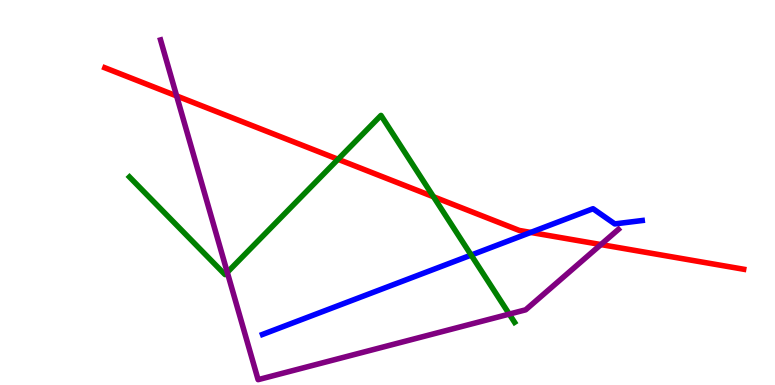[{'lines': ['blue', 'red'], 'intersections': [{'x': 6.85, 'y': 3.96}]}, {'lines': ['green', 'red'], 'intersections': [{'x': 4.36, 'y': 5.86}, {'x': 5.59, 'y': 4.89}]}, {'lines': ['purple', 'red'], 'intersections': [{'x': 2.28, 'y': 7.51}, {'x': 7.75, 'y': 3.65}]}, {'lines': ['blue', 'green'], 'intersections': [{'x': 6.08, 'y': 3.37}]}, {'lines': ['blue', 'purple'], 'intersections': []}, {'lines': ['green', 'purple'], 'intersections': [{'x': 2.93, 'y': 2.93}, {'x': 6.57, 'y': 1.84}]}]